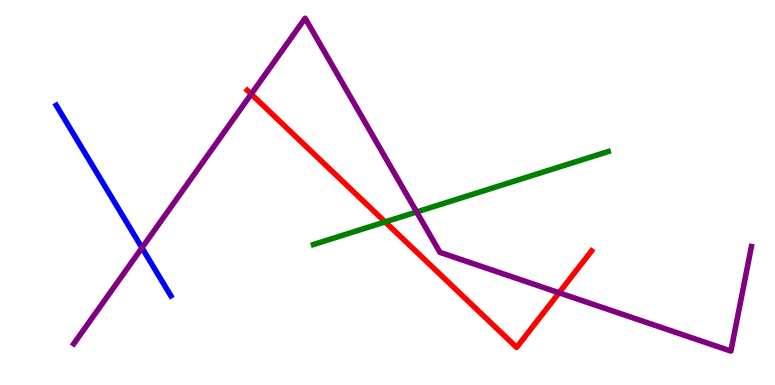[{'lines': ['blue', 'red'], 'intersections': []}, {'lines': ['green', 'red'], 'intersections': [{'x': 4.97, 'y': 4.24}]}, {'lines': ['purple', 'red'], 'intersections': [{'x': 3.24, 'y': 7.56}, {'x': 7.21, 'y': 2.4}]}, {'lines': ['blue', 'green'], 'intersections': []}, {'lines': ['blue', 'purple'], 'intersections': [{'x': 1.83, 'y': 3.56}]}, {'lines': ['green', 'purple'], 'intersections': [{'x': 5.38, 'y': 4.49}]}]